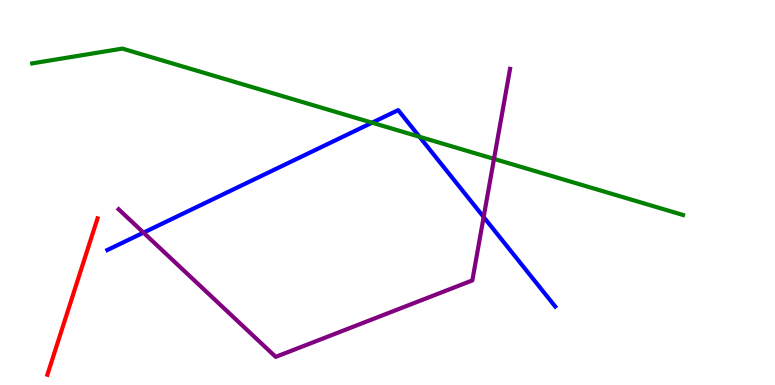[{'lines': ['blue', 'red'], 'intersections': []}, {'lines': ['green', 'red'], 'intersections': []}, {'lines': ['purple', 'red'], 'intersections': []}, {'lines': ['blue', 'green'], 'intersections': [{'x': 4.8, 'y': 6.81}, {'x': 5.41, 'y': 6.45}]}, {'lines': ['blue', 'purple'], 'intersections': [{'x': 1.85, 'y': 3.96}, {'x': 6.24, 'y': 4.36}]}, {'lines': ['green', 'purple'], 'intersections': [{'x': 6.37, 'y': 5.87}]}]